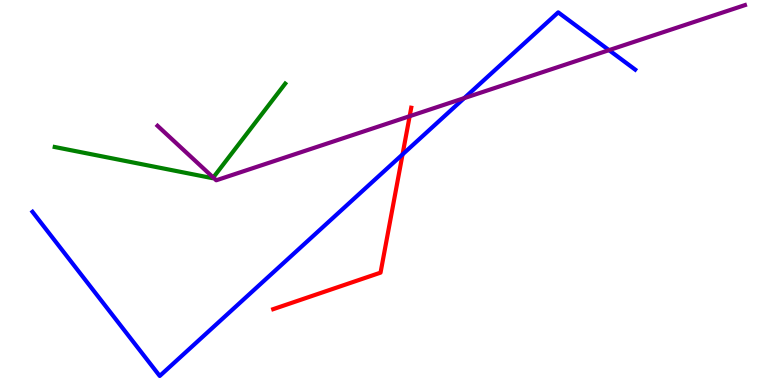[{'lines': ['blue', 'red'], 'intersections': [{'x': 5.19, 'y': 5.99}]}, {'lines': ['green', 'red'], 'intersections': []}, {'lines': ['purple', 'red'], 'intersections': [{'x': 5.29, 'y': 6.98}]}, {'lines': ['blue', 'green'], 'intersections': []}, {'lines': ['blue', 'purple'], 'intersections': [{'x': 5.99, 'y': 7.45}, {'x': 7.86, 'y': 8.7}]}, {'lines': ['green', 'purple'], 'intersections': [{'x': 2.75, 'y': 5.39}]}]